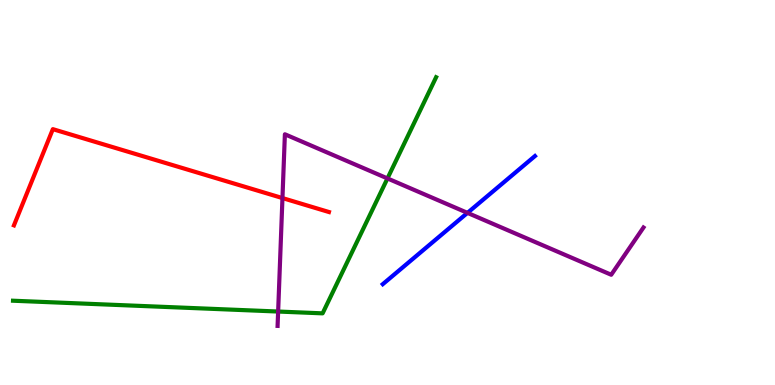[{'lines': ['blue', 'red'], 'intersections': []}, {'lines': ['green', 'red'], 'intersections': []}, {'lines': ['purple', 'red'], 'intersections': [{'x': 3.64, 'y': 4.86}]}, {'lines': ['blue', 'green'], 'intersections': []}, {'lines': ['blue', 'purple'], 'intersections': [{'x': 6.03, 'y': 4.47}]}, {'lines': ['green', 'purple'], 'intersections': [{'x': 3.59, 'y': 1.91}, {'x': 5.0, 'y': 5.37}]}]